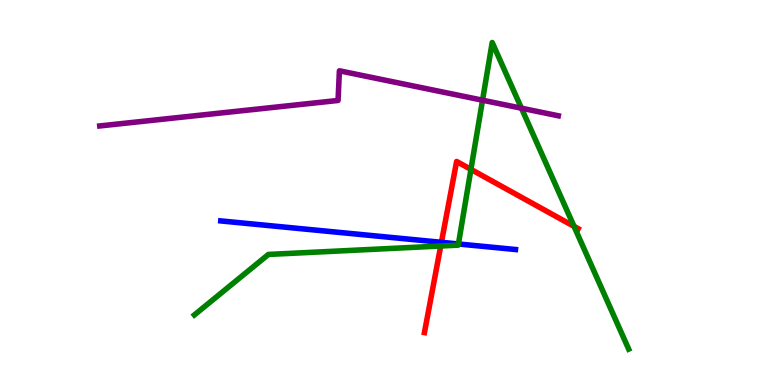[{'lines': ['blue', 'red'], 'intersections': [{'x': 5.7, 'y': 3.71}]}, {'lines': ['green', 'red'], 'intersections': [{'x': 5.69, 'y': 3.61}, {'x': 6.08, 'y': 5.6}, {'x': 7.41, 'y': 4.12}]}, {'lines': ['purple', 'red'], 'intersections': []}, {'lines': ['blue', 'green'], 'intersections': [{'x': 5.92, 'y': 3.66}]}, {'lines': ['blue', 'purple'], 'intersections': []}, {'lines': ['green', 'purple'], 'intersections': [{'x': 6.23, 'y': 7.4}, {'x': 6.73, 'y': 7.19}]}]